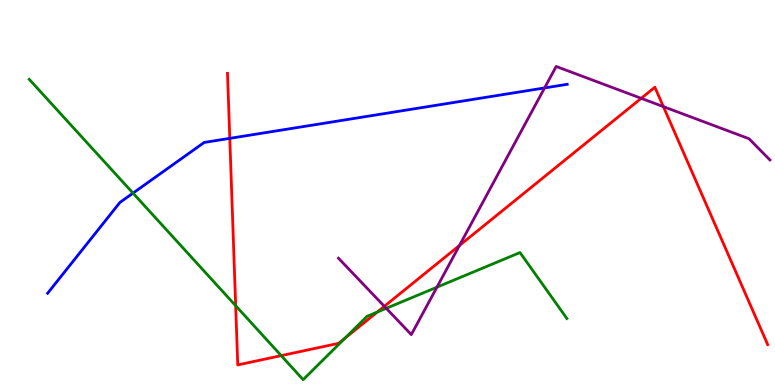[{'lines': ['blue', 'red'], 'intersections': [{'x': 2.96, 'y': 6.41}]}, {'lines': ['green', 'red'], 'intersections': [{'x': 3.04, 'y': 2.06}, {'x': 3.63, 'y': 0.763}, {'x': 4.45, 'y': 1.21}, {'x': 4.87, 'y': 1.89}]}, {'lines': ['purple', 'red'], 'intersections': [{'x': 4.96, 'y': 2.04}, {'x': 5.93, 'y': 3.62}, {'x': 8.27, 'y': 7.45}, {'x': 8.56, 'y': 7.23}]}, {'lines': ['blue', 'green'], 'intersections': [{'x': 1.72, 'y': 4.98}]}, {'lines': ['blue', 'purple'], 'intersections': [{'x': 7.03, 'y': 7.72}]}, {'lines': ['green', 'purple'], 'intersections': [{'x': 4.98, 'y': 1.99}, {'x': 5.64, 'y': 2.54}]}]